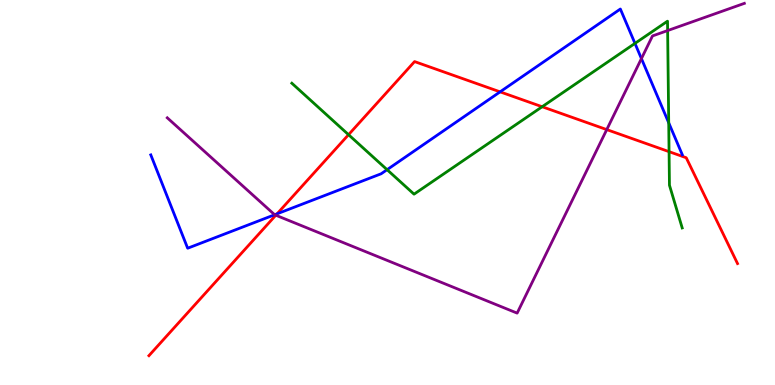[{'lines': ['blue', 'red'], 'intersections': [{'x': 3.57, 'y': 4.45}, {'x': 6.45, 'y': 7.61}]}, {'lines': ['green', 'red'], 'intersections': [{'x': 4.5, 'y': 6.5}, {'x': 7.0, 'y': 7.23}, {'x': 8.63, 'y': 6.06}]}, {'lines': ['purple', 'red'], 'intersections': [{'x': 3.56, 'y': 4.41}, {'x': 7.83, 'y': 6.63}]}, {'lines': ['blue', 'green'], 'intersections': [{'x': 4.99, 'y': 5.59}, {'x': 8.19, 'y': 8.87}, {'x': 8.63, 'y': 6.81}]}, {'lines': ['blue', 'purple'], 'intersections': [{'x': 3.54, 'y': 4.42}, {'x': 8.28, 'y': 8.48}]}, {'lines': ['green', 'purple'], 'intersections': [{'x': 8.61, 'y': 9.21}]}]